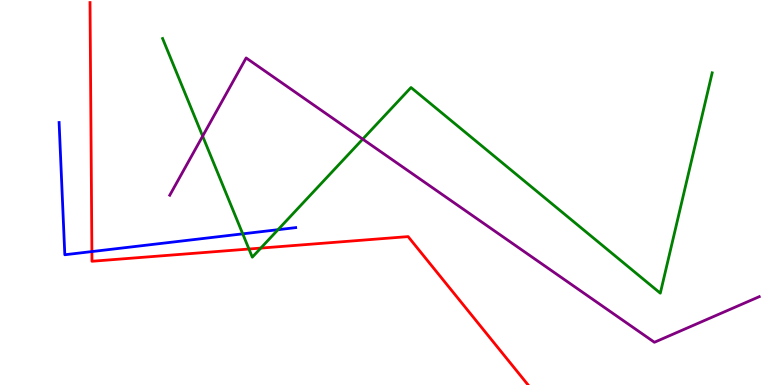[{'lines': ['blue', 'red'], 'intersections': [{'x': 1.19, 'y': 3.47}]}, {'lines': ['green', 'red'], 'intersections': [{'x': 3.21, 'y': 3.53}, {'x': 3.37, 'y': 3.56}]}, {'lines': ['purple', 'red'], 'intersections': []}, {'lines': ['blue', 'green'], 'intersections': [{'x': 3.13, 'y': 3.93}, {'x': 3.59, 'y': 4.03}]}, {'lines': ['blue', 'purple'], 'intersections': []}, {'lines': ['green', 'purple'], 'intersections': [{'x': 2.61, 'y': 6.46}, {'x': 4.68, 'y': 6.39}]}]